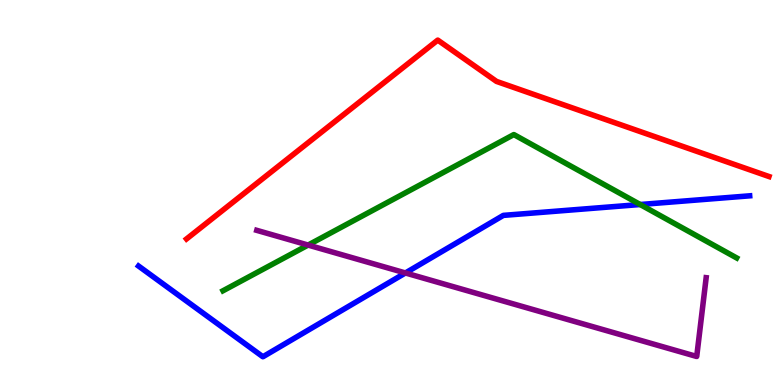[{'lines': ['blue', 'red'], 'intersections': []}, {'lines': ['green', 'red'], 'intersections': []}, {'lines': ['purple', 'red'], 'intersections': []}, {'lines': ['blue', 'green'], 'intersections': [{'x': 8.26, 'y': 4.69}]}, {'lines': ['blue', 'purple'], 'intersections': [{'x': 5.23, 'y': 2.91}]}, {'lines': ['green', 'purple'], 'intersections': [{'x': 3.98, 'y': 3.63}]}]